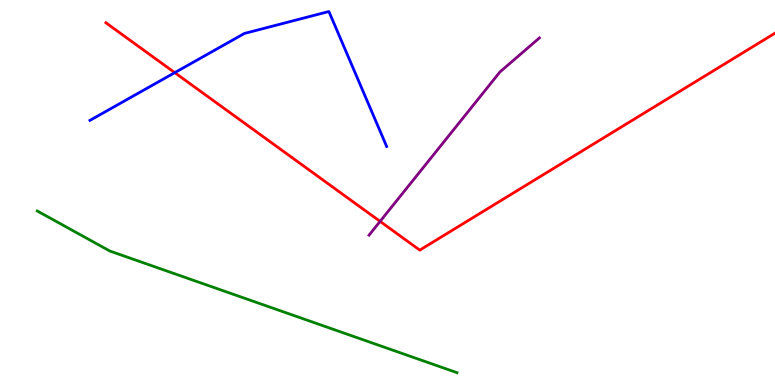[{'lines': ['blue', 'red'], 'intersections': [{'x': 2.25, 'y': 8.11}]}, {'lines': ['green', 'red'], 'intersections': []}, {'lines': ['purple', 'red'], 'intersections': [{'x': 4.9, 'y': 4.25}]}, {'lines': ['blue', 'green'], 'intersections': []}, {'lines': ['blue', 'purple'], 'intersections': []}, {'lines': ['green', 'purple'], 'intersections': []}]